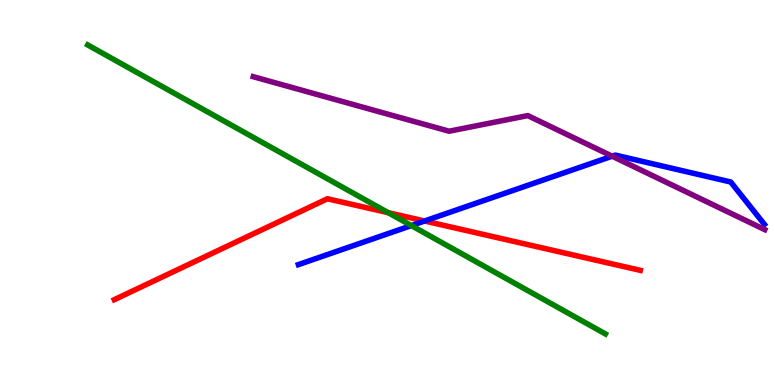[{'lines': ['blue', 'red'], 'intersections': [{'x': 5.48, 'y': 4.26}]}, {'lines': ['green', 'red'], 'intersections': [{'x': 5.01, 'y': 4.48}]}, {'lines': ['purple', 'red'], 'intersections': []}, {'lines': ['blue', 'green'], 'intersections': [{'x': 5.31, 'y': 4.14}]}, {'lines': ['blue', 'purple'], 'intersections': [{'x': 7.9, 'y': 5.94}]}, {'lines': ['green', 'purple'], 'intersections': []}]